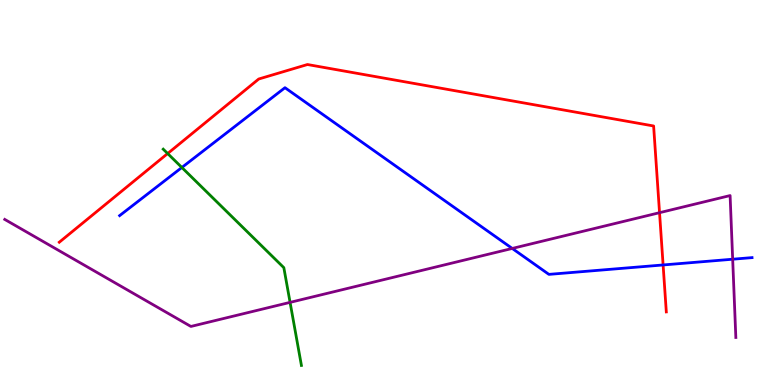[{'lines': ['blue', 'red'], 'intersections': [{'x': 8.56, 'y': 3.12}]}, {'lines': ['green', 'red'], 'intersections': [{'x': 2.16, 'y': 6.01}]}, {'lines': ['purple', 'red'], 'intersections': [{'x': 8.51, 'y': 4.48}]}, {'lines': ['blue', 'green'], 'intersections': [{'x': 2.35, 'y': 5.65}]}, {'lines': ['blue', 'purple'], 'intersections': [{'x': 6.61, 'y': 3.55}, {'x': 9.45, 'y': 3.27}]}, {'lines': ['green', 'purple'], 'intersections': [{'x': 3.74, 'y': 2.15}]}]